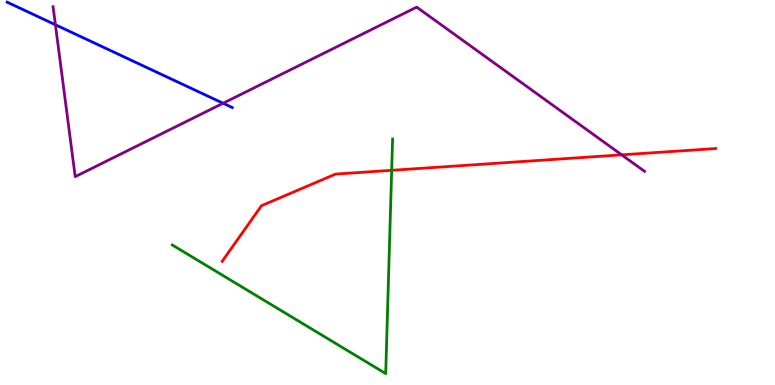[{'lines': ['blue', 'red'], 'intersections': []}, {'lines': ['green', 'red'], 'intersections': [{'x': 5.05, 'y': 5.58}]}, {'lines': ['purple', 'red'], 'intersections': [{'x': 8.02, 'y': 5.98}]}, {'lines': ['blue', 'green'], 'intersections': []}, {'lines': ['blue', 'purple'], 'intersections': [{'x': 0.715, 'y': 9.36}, {'x': 2.88, 'y': 7.32}]}, {'lines': ['green', 'purple'], 'intersections': []}]